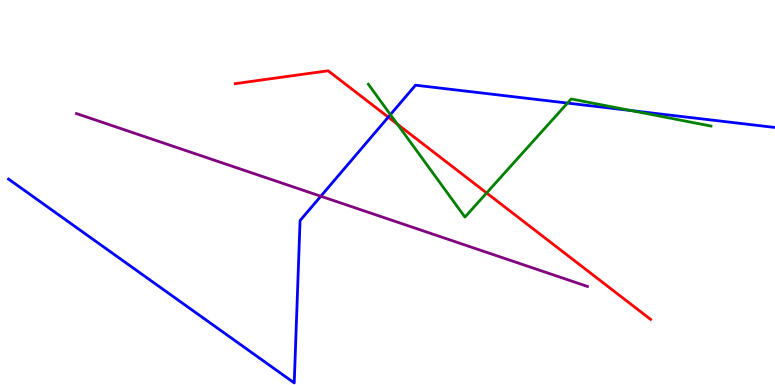[{'lines': ['blue', 'red'], 'intersections': [{'x': 5.01, 'y': 6.96}]}, {'lines': ['green', 'red'], 'intersections': [{'x': 5.13, 'y': 6.78}, {'x': 6.28, 'y': 4.99}]}, {'lines': ['purple', 'red'], 'intersections': []}, {'lines': ['blue', 'green'], 'intersections': [{'x': 5.04, 'y': 7.02}, {'x': 7.32, 'y': 7.32}, {'x': 8.14, 'y': 7.13}]}, {'lines': ['blue', 'purple'], 'intersections': [{'x': 4.14, 'y': 4.9}]}, {'lines': ['green', 'purple'], 'intersections': []}]